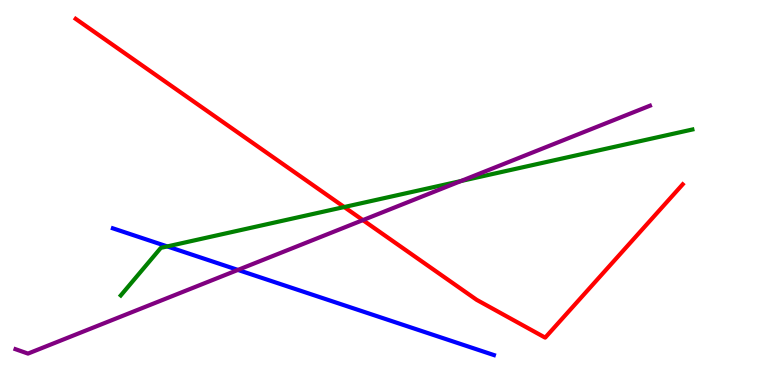[{'lines': ['blue', 'red'], 'intersections': []}, {'lines': ['green', 'red'], 'intersections': [{'x': 4.44, 'y': 4.62}]}, {'lines': ['purple', 'red'], 'intersections': [{'x': 4.68, 'y': 4.28}]}, {'lines': ['blue', 'green'], 'intersections': [{'x': 2.16, 'y': 3.6}]}, {'lines': ['blue', 'purple'], 'intersections': [{'x': 3.07, 'y': 2.99}]}, {'lines': ['green', 'purple'], 'intersections': [{'x': 5.95, 'y': 5.3}]}]